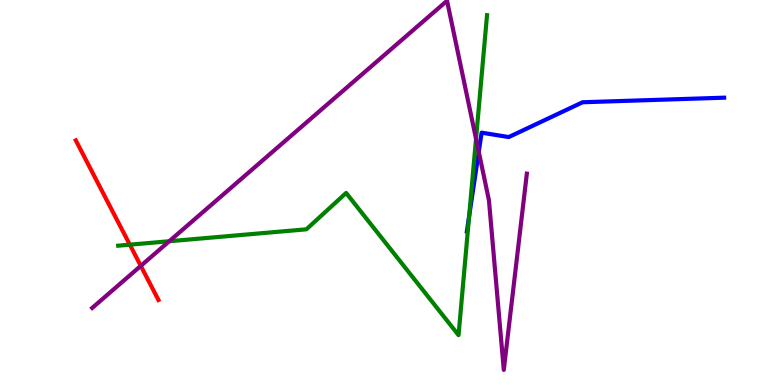[{'lines': ['blue', 'red'], 'intersections': []}, {'lines': ['green', 'red'], 'intersections': [{'x': 1.67, 'y': 3.64}]}, {'lines': ['purple', 'red'], 'intersections': [{'x': 1.82, 'y': 3.09}]}, {'lines': ['blue', 'green'], 'intersections': [{'x': 6.05, 'y': 4.38}]}, {'lines': ['blue', 'purple'], 'intersections': [{'x': 6.18, 'y': 6.06}]}, {'lines': ['green', 'purple'], 'intersections': [{'x': 2.18, 'y': 3.73}, {'x': 6.14, 'y': 6.4}]}]